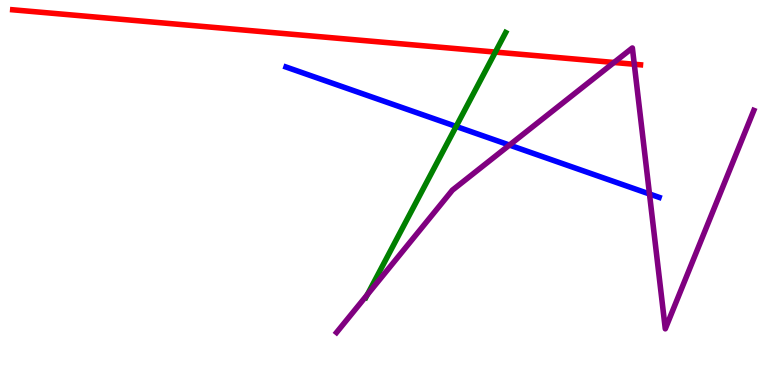[{'lines': ['blue', 'red'], 'intersections': []}, {'lines': ['green', 'red'], 'intersections': [{'x': 6.39, 'y': 8.65}]}, {'lines': ['purple', 'red'], 'intersections': [{'x': 7.92, 'y': 8.38}, {'x': 8.18, 'y': 8.33}]}, {'lines': ['blue', 'green'], 'intersections': [{'x': 5.89, 'y': 6.72}]}, {'lines': ['blue', 'purple'], 'intersections': [{'x': 6.57, 'y': 6.23}, {'x': 8.38, 'y': 4.96}]}, {'lines': ['green', 'purple'], 'intersections': [{'x': 4.74, 'y': 2.35}]}]